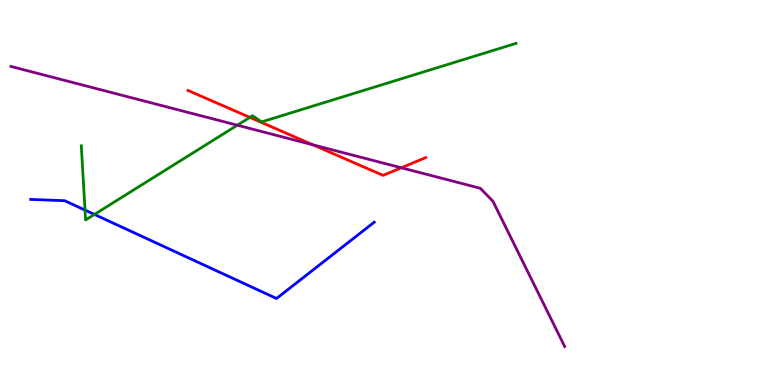[{'lines': ['blue', 'red'], 'intersections': []}, {'lines': ['green', 'red'], 'intersections': [{'x': 3.22, 'y': 6.95}]}, {'lines': ['purple', 'red'], 'intersections': [{'x': 4.04, 'y': 6.24}, {'x': 5.18, 'y': 5.64}]}, {'lines': ['blue', 'green'], 'intersections': [{'x': 1.1, 'y': 4.54}, {'x': 1.22, 'y': 4.43}]}, {'lines': ['blue', 'purple'], 'intersections': []}, {'lines': ['green', 'purple'], 'intersections': [{'x': 3.06, 'y': 6.75}]}]